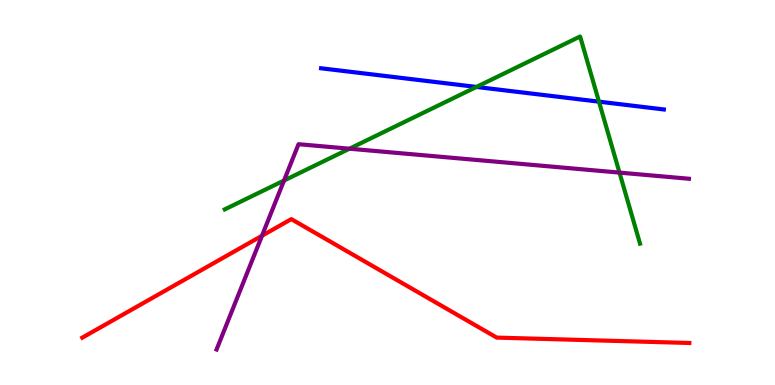[{'lines': ['blue', 'red'], 'intersections': []}, {'lines': ['green', 'red'], 'intersections': []}, {'lines': ['purple', 'red'], 'intersections': [{'x': 3.38, 'y': 3.88}]}, {'lines': ['blue', 'green'], 'intersections': [{'x': 6.15, 'y': 7.74}, {'x': 7.73, 'y': 7.36}]}, {'lines': ['blue', 'purple'], 'intersections': []}, {'lines': ['green', 'purple'], 'intersections': [{'x': 3.66, 'y': 5.31}, {'x': 4.51, 'y': 6.14}, {'x': 7.99, 'y': 5.52}]}]